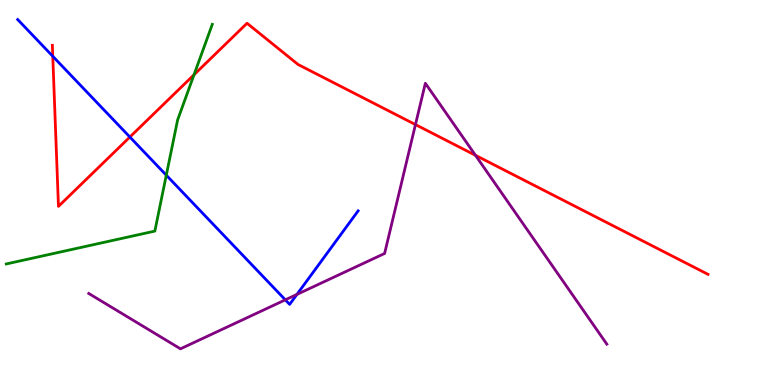[{'lines': ['blue', 'red'], 'intersections': [{'x': 0.681, 'y': 8.54}, {'x': 1.68, 'y': 6.44}]}, {'lines': ['green', 'red'], 'intersections': [{'x': 2.5, 'y': 8.06}]}, {'lines': ['purple', 'red'], 'intersections': [{'x': 5.36, 'y': 6.76}, {'x': 6.14, 'y': 5.97}]}, {'lines': ['blue', 'green'], 'intersections': [{'x': 2.15, 'y': 5.45}]}, {'lines': ['blue', 'purple'], 'intersections': [{'x': 3.68, 'y': 2.21}, {'x': 3.83, 'y': 2.35}]}, {'lines': ['green', 'purple'], 'intersections': []}]